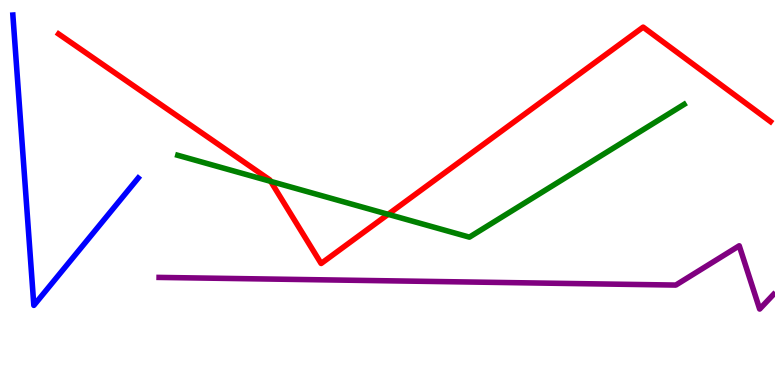[{'lines': ['blue', 'red'], 'intersections': []}, {'lines': ['green', 'red'], 'intersections': [{'x': 3.49, 'y': 5.29}, {'x': 5.01, 'y': 4.43}]}, {'lines': ['purple', 'red'], 'intersections': []}, {'lines': ['blue', 'green'], 'intersections': []}, {'lines': ['blue', 'purple'], 'intersections': []}, {'lines': ['green', 'purple'], 'intersections': []}]